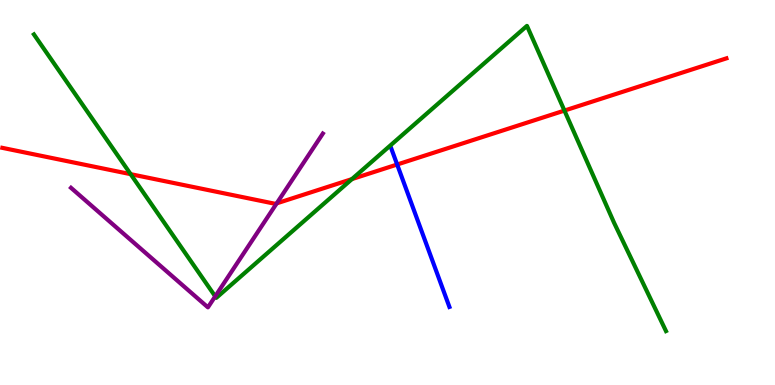[{'lines': ['blue', 'red'], 'intersections': [{'x': 5.12, 'y': 5.73}]}, {'lines': ['green', 'red'], 'intersections': [{'x': 1.69, 'y': 5.48}, {'x': 4.54, 'y': 5.35}, {'x': 7.28, 'y': 7.13}]}, {'lines': ['purple', 'red'], 'intersections': [{'x': 3.57, 'y': 4.72}]}, {'lines': ['blue', 'green'], 'intersections': []}, {'lines': ['blue', 'purple'], 'intersections': []}, {'lines': ['green', 'purple'], 'intersections': [{'x': 2.78, 'y': 2.3}]}]